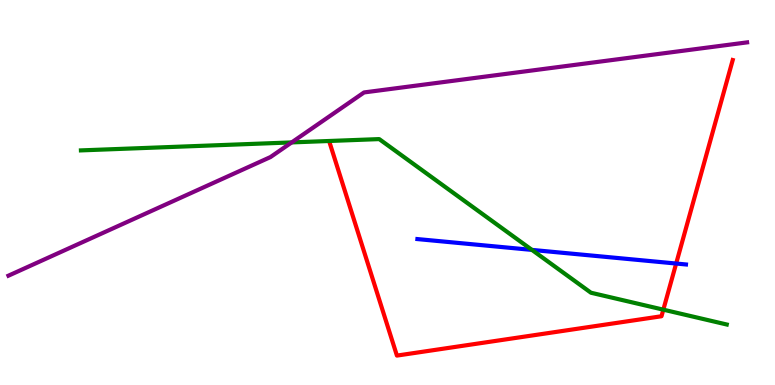[{'lines': ['blue', 'red'], 'intersections': [{'x': 8.72, 'y': 3.15}]}, {'lines': ['green', 'red'], 'intersections': [{'x': 8.56, 'y': 1.96}]}, {'lines': ['purple', 'red'], 'intersections': []}, {'lines': ['blue', 'green'], 'intersections': [{'x': 6.86, 'y': 3.51}]}, {'lines': ['blue', 'purple'], 'intersections': []}, {'lines': ['green', 'purple'], 'intersections': [{'x': 3.76, 'y': 6.3}]}]